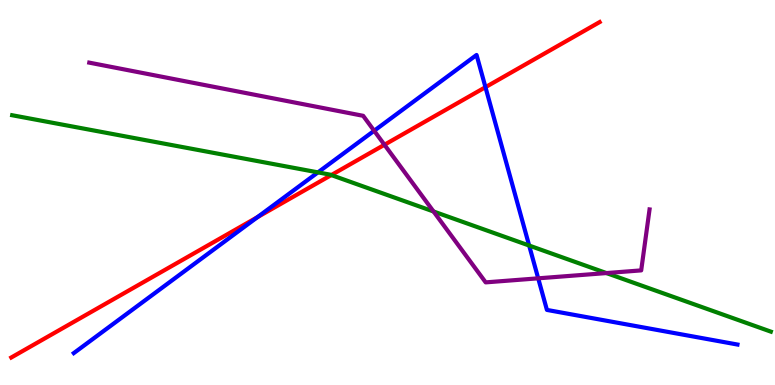[{'lines': ['blue', 'red'], 'intersections': [{'x': 3.32, 'y': 4.36}, {'x': 6.26, 'y': 7.74}]}, {'lines': ['green', 'red'], 'intersections': [{'x': 4.27, 'y': 5.45}]}, {'lines': ['purple', 'red'], 'intersections': [{'x': 4.96, 'y': 6.24}]}, {'lines': ['blue', 'green'], 'intersections': [{'x': 4.1, 'y': 5.52}, {'x': 6.83, 'y': 3.62}]}, {'lines': ['blue', 'purple'], 'intersections': [{'x': 4.83, 'y': 6.6}, {'x': 6.94, 'y': 2.77}]}, {'lines': ['green', 'purple'], 'intersections': [{'x': 5.59, 'y': 4.51}, {'x': 7.82, 'y': 2.91}]}]